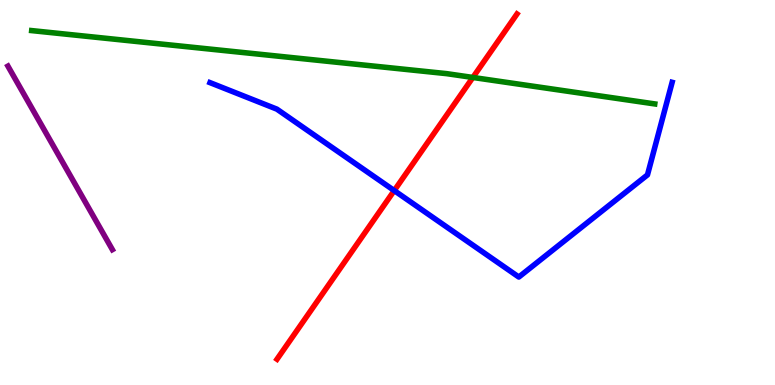[{'lines': ['blue', 'red'], 'intersections': [{'x': 5.09, 'y': 5.05}]}, {'lines': ['green', 'red'], 'intersections': [{'x': 6.1, 'y': 7.99}]}, {'lines': ['purple', 'red'], 'intersections': []}, {'lines': ['blue', 'green'], 'intersections': []}, {'lines': ['blue', 'purple'], 'intersections': []}, {'lines': ['green', 'purple'], 'intersections': []}]